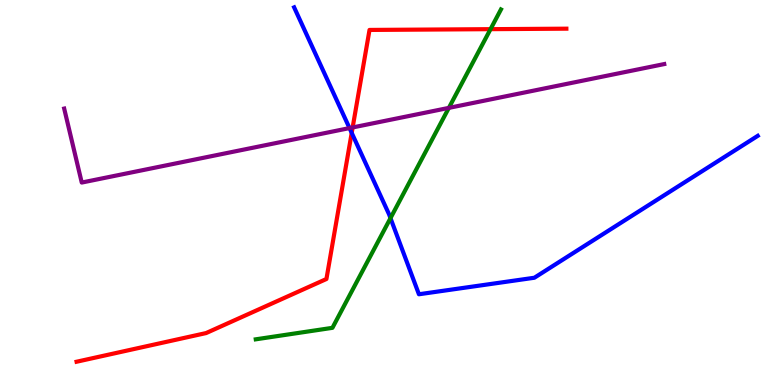[{'lines': ['blue', 'red'], 'intersections': [{'x': 4.54, 'y': 6.55}]}, {'lines': ['green', 'red'], 'intersections': [{'x': 6.33, 'y': 9.24}]}, {'lines': ['purple', 'red'], 'intersections': [{'x': 4.55, 'y': 6.69}]}, {'lines': ['blue', 'green'], 'intersections': [{'x': 5.04, 'y': 4.33}]}, {'lines': ['blue', 'purple'], 'intersections': [{'x': 4.51, 'y': 6.67}]}, {'lines': ['green', 'purple'], 'intersections': [{'x': 5.79, 'y': 7.2}]}]